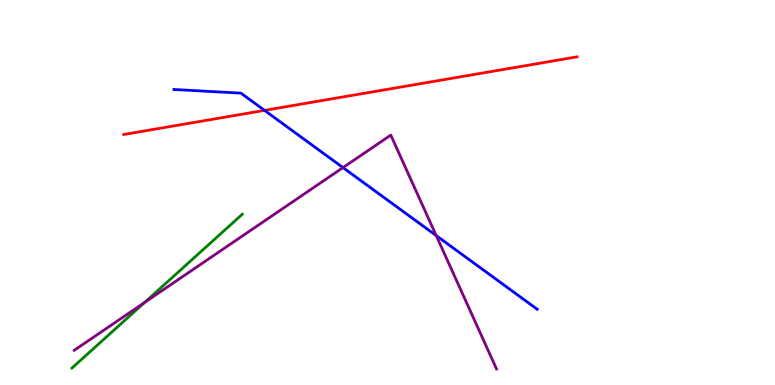[{'lines': ['blue', 'red'], 'intersections': [{'x': 3.41, 'y': 7.13}]}, {'lines': ['green', 'red'], 'intersections': []}, {'lines': ['purple', 'red'], 'intersections': []}, {'lines': ['blue', 'green'], 'intersections': []}, {'lines': ['blue', 'purple'], 'intersections': [{'x': 4.43, 'y': 5.65}, {'x': 5.63, 'y': 3.88}]}, {'lines': ['green', 'purple'], 'intersections': [{'x': 1.87, 'y': 2.14}]}]